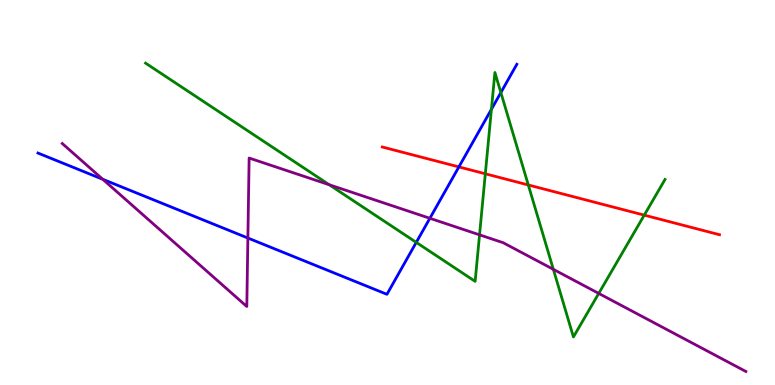[{'lines': ['blue', 'red'], 'intersections': [{'x': 5.92, 'y': 5.66}]}, {'lines': ['green', 'red'], 'intersections': [{'x': 6.26, 'y': 5.49}, {'x': 6.82, 'y': 5.2}, {'x': 8.31, 'y': 4.41}]}, {'lines': ['purple', 'red'], 'intersections': []}, {'lines': ['blue', 'green'], 'intersections': [{'x': 5.37, 'y': 3.7}, {'x': 6.34, 'y': 7.16}, {'x': 6.46, 'y': 7.6}]}, {'lines': ['blue', 'purple'], 'intersections': [{'x': 1.33, 'y': 5.34}, {'x': 3.2, 'y': 3.82}, {'x': 5.55, 'y': 4.33}]}, {'lines': ['green', 'purple'], 'intersections': [{'x': 4.25, 'y': 5.2}, {'x': 6.19, 'y': 3.9}, {'x': 7.14, 'y': 3.0}, {'x': 7.73, 'y': 2.38}]}]